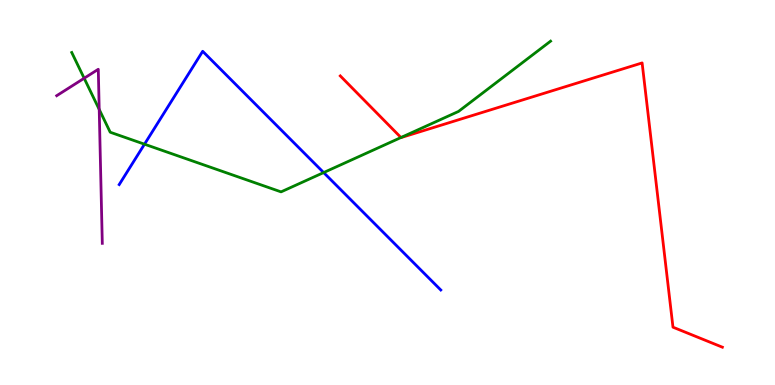[{'lines': ['blue', 'red'], 'intersections': []}, {'lines': ['green', 'red'], 'intersections': [{'x': 5.17, 'y': 6.43}]}, {'lines': ['purple', 'red'], 'intersections': []}, {'lines': ['blue', 'green'], 'intersections': [{'x': 1.86, 'y': 6.25}, {'x': 4.18, 'y': 5.52}]}, {'lines': ['blue', 'purple'], 'intersections': []}, {'lines': ['green', 'purple'], 'intersections': [{'x': 1.09, 'y': 7.97}, {'x': 1.28, 'y': 7.16}]}]